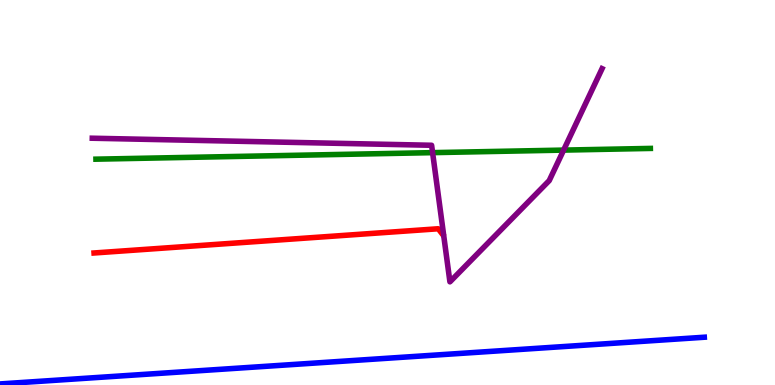[{'lines': ['blue', 'red'], 'intersections': []}, {'lines': ['green', 'red'], 'intersections': []}, {'lines': ['purple', 'red'], 'intersections': []}, {'lines': ['blue', 'green'], 'intersections': []}, {'lines': ['blue', 'purple'], 'intersections': []}, {'lines': ['green', 'purple'], 'intersections': [{'x': 5.58, 'y': 6.04}, {'x': 7.27, 'y': 6.1}]}]